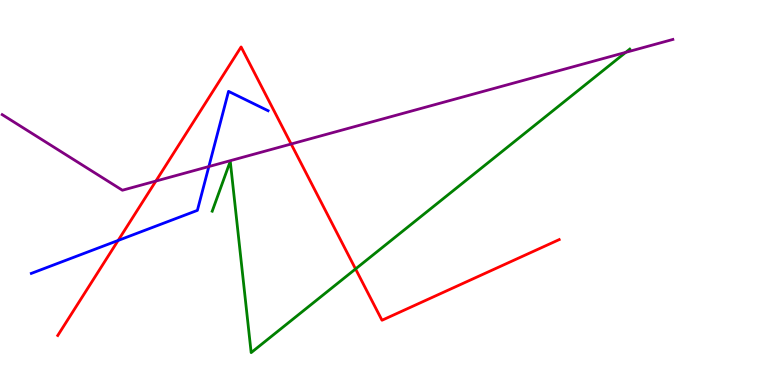[{'lines': ['blue', 'red'], 'intersections': [{'x': 1.52, 'y': 3.75}]}, {'lines': ['green', 'red'], 'intersections': [{'x': 4.59, 'y': 3.01}]}, {'lines': ['purple', 'red'], 'intersections': [{'x': 2.01, 'y': 5.3}, {'x': 3.76, 'y': 6.26}]}, {'lines': ['blue', 'green'], 'intersections': []}, {'lines': ['blue', 'purple'], 'intersections': [{'x': 2.69, 'y': 5.67}]}, {'lines': ['green', 'purple'], 'intersections': [{'x': 8.07, 'y': 8.64}]}]